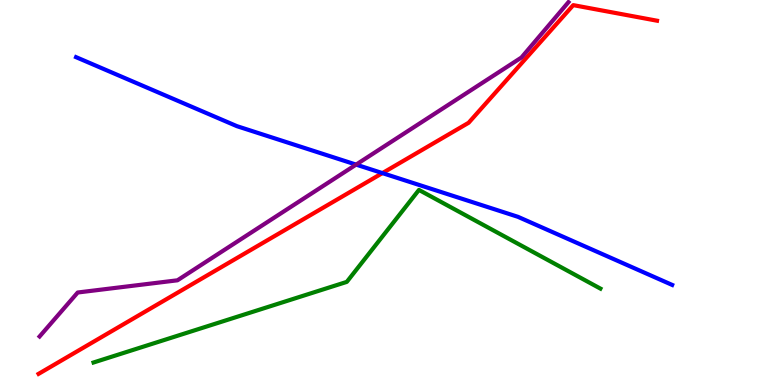[{'lines': ['blue', 'red'], 'intersections': [{'x': 4.93, 'y': 5.5}]}, {'lines': ['green', 'red'], 'intersections': []}, {'lines': ['purple', 'red'], 'intersections': []}, {'lines': ['blue', 'green'], 'intersections': []}, {'lines': ['blue', 'purple'], 'intersections': [{'x': 4.59, 'y': 5.72}]}, {'lines': ['green', 'purple'], 'intersections': []}]